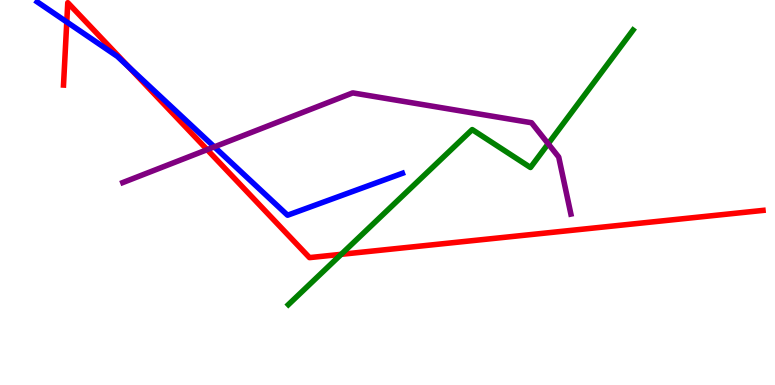[{'lines': ['blue', 'red'], 'intersections': [{'x': 0.862, 'y': 9.43}, {'x': 1.66, 'y': 8.25}]}, {'lines': ['green', 'red'], 'intersections': [{'x': 4.4, 'y': 3.39}]}, {'lines': ['purple', 'red'], 'intersections': [{'x': 2.67, 'y': 6.11}]}, {'lines': ['blue', 'green'], 'intersections': []}, {'lines': ['blue', 'purple'], 'intersections': [{'x': 2.77, 'y': 6.19}]}, {'lines': ['green', 'purple'], 'intersections': [{'x': 7.07, 'y': 6.27}]}]